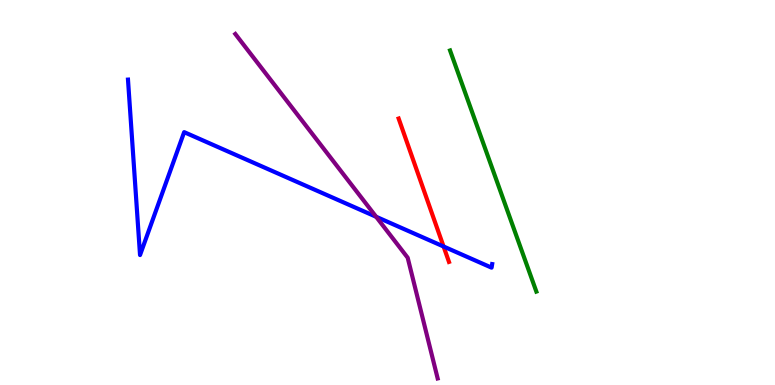[{'lines': ['blue', 'red'], 'intersections': [{'x': 5.72, 'y': 3.6}]}, {'lines': ['green', 'red'], 'intersections': []}, {'lines': ['purple', 'red'], 'intersections': []}, {'lines': ['blue', 'green'], 'intersections': []}, {'lines': ['blue', 'purple'], 'intersections': [{'x': 4.85, 'y': 4.37}]}, {'lines': ['green', 'purple'], 'intersections': []}]